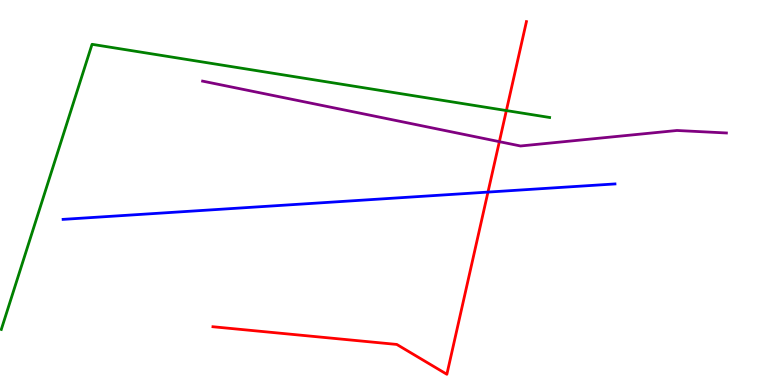[{'lines': ['blue', 'red'], 'intersections': [{'x': 6.3, 'y': 5.01}]}, {'lines': ['green', 'red'], 'intersections': [{'x': 6.53, 'y': 7.13}]}, {'lines': ['purple', 'red'], 'intersections': [{'x': 6.44, 'y': 6.32}]}, {'lines': ['blue', 'green'], 'intersections': []}, {'lines': ['blue', 'purple'], 'intersections': []}, {'lines': ['green', 'purple'], 'intersections': []}]